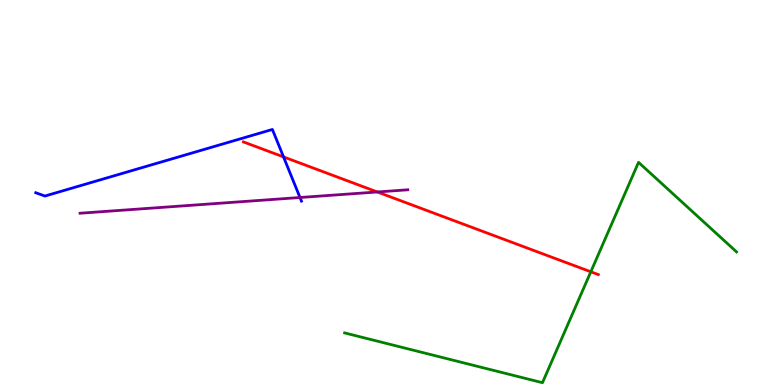[{'lines': ['blue', 'red'], 'intersections': [{'x': 3.66, 'y': 5.92}]}, {'lines': ['green', 'red'], 'intersections': [{'x': 7.62, 'y': 2.94}]}, {'lines': ['purple', 'red'], 'intersections': [{'x': 4.87, 'y': 5.01}]}, {'lines': ['blue', 'green'], 'intersections': []}, {'lines': ['blue', 'purple'], 'intersections': [{'x': 3.87, 'y': 4.87}]}, {'lines': ['green', 'purple'], 'intersections': []}]